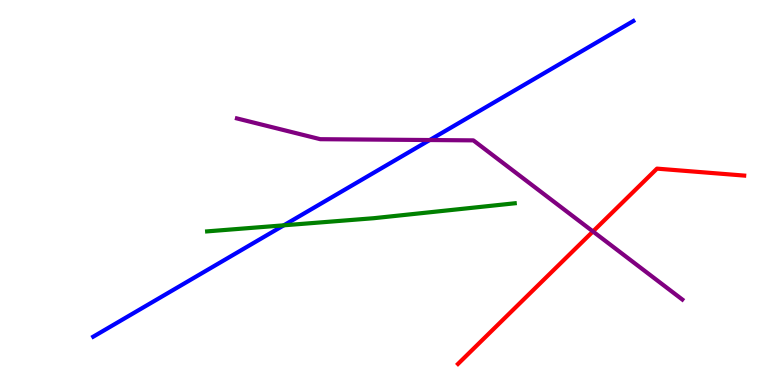[{'lines': ['blue', 'red'], 'intersections': []}, {'lines': ['green', 'red'], 'intersections': []}, {'lines': ['purple', 'red'], 'intersections': [{'x': 7.65, 'y': 3.99}]}, {'lines': ['blue', 'green'], 'intersections': [{'x': 3.66, 'y': 4.15}]}, {'lines': ['blue', 'purple'], 'intersections': [{'x': 5.54, 'y': 6.36}]}, {'lines': ['green', 'purple'], 'intersections': []}]